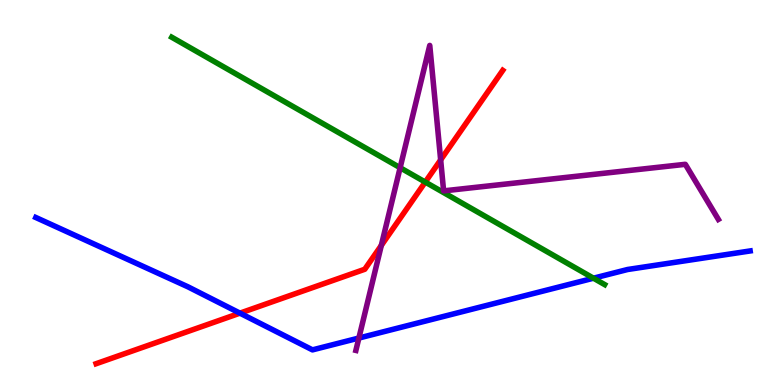[{'lines': ['blue', 'red'], 'intersections': [{'x': 3.1, 'y': 1.87}]}, {'lines': ['green', 'red'], 'intersections': [{'x': 5.49, 'y': 5.27}]}, {'lines': ['purple', 'red'], 'intersections': [{'x': 4.92, 'y': 3.63}, {'x': 5.69, 'y': 5.85}]}, {'lines': ['blue', 'green'], 'intersections': [{'x': 7.66, 'y': 2.77}]}, {'lines': ['blue', 'purple'], 'intersections': [{'x': 4.63, 'y': 1.22}]}, {'lines': ['green', 'purple'], 'intersections': [{'x': 5.16, 'y': 5.64}]}]